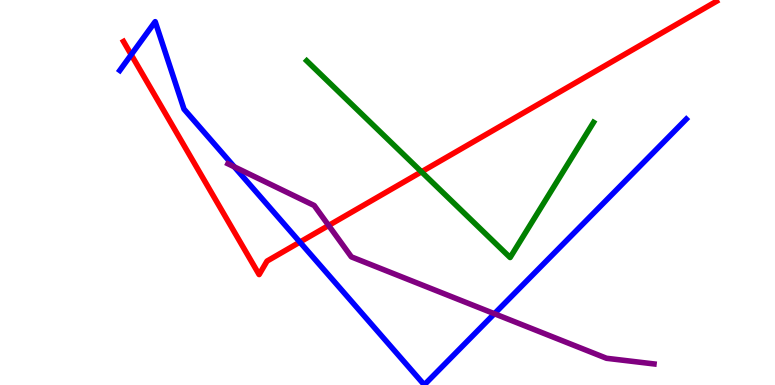[{'lines': ['blue', 'red'], 'intersections': [{'x': 1.69, 'y': 8.58}, {'x': 3.87, 'y': 3.71}]}, {'lines': ['green', 'red'], 'intersections': [{'x': 5.44, 'y': 5.54}]}, {'lines': ['purple', 'red'], 'intersections': [{'x': 4.24, 'y': 4.14}]}, {'lines': ['blue', 'green'], 'intersections': []}, {'lines': ['blue', 'purple'], 'intersections': [{'x': 3.02, 'y': 5.67}, {'x': 6.38, 'y': 1.85}]}, {'lines': ['green', 'purple'], 'intersections': []}]